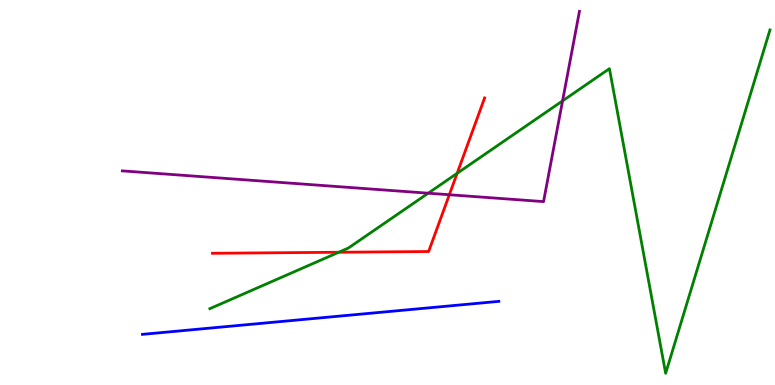[{'lines': ['blue', 'red'], 'intersections': []}, {'lines': ['green', 'red'], 'intersections': [{'x': 4.37, 'y': 3.45}, {'x': 5.9, 'y': 5.5}]}, {'lines': ['purple', 'red'], 'intersections': [{'x': 5.8, 'y': 4.94}]}, {'lines': ['blue', 'green'], 'intersections': []}, {'lines': ['blue', 'purple'], 'intersections': []}, {'lines': ['green', 'purple'], 'intersections': [{'x': 5.53, 'y': 4.98}, {'x': 7.26, 'y': 7.38}]}]